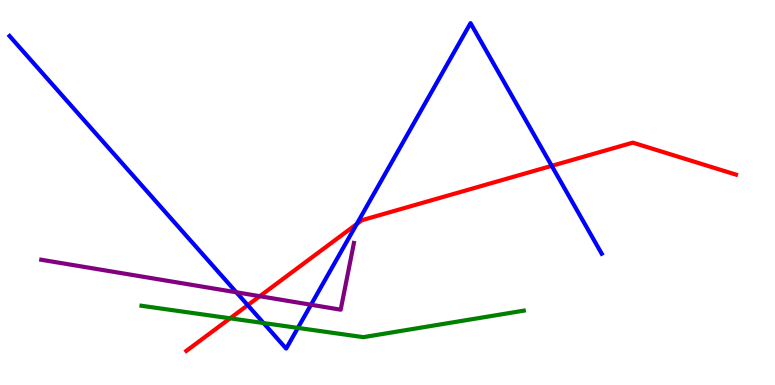[{'lines': ['blue', 'red'], 'intersections': [{'x': 3.2, 'y': 2.07}, {'x': 4.6, 'y': 4.18}, {'x': 7.12, 'y': 5.69}]}, {'lines': ['green', 'red'], 'intersections': [{'x': 2.97, 'y': 1.73}]}, {'lines': ['purple', 'red'], 'intersections': [{'x': 3.35, 'y': 2.31}]}, {'lines': ['blue', 'green'], 'intersections': [{'x': 3.4, 'y': 1.61}, {'x': 3.84, 'y': 1.48}]}, {'lines': ['blue', 'purple'], 'intersections': [{'x': 3.05, 'y': 2.41}, {'x': 4.01, 'y': 2.08}]}, {'lines': ['green', 'purple'], 'intersections': []}]